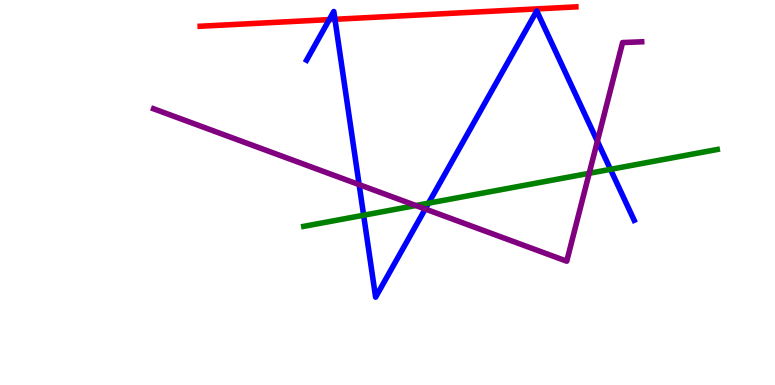[{'lines': ['blue', 'red'], 'intersections': [{'x': 4.25, 'y': 9.49}, {'x': 4.32, 'y': 9.5}]}, {'lines': ['green', 'red'], 'intersections': []}, {'lines': ['purple', 'red'], 'intersections': []}, {'lines': ['blue', 'green'], 'intersections': [{'x': 4.69, 'y': 4.41}, {'x': 5.53, 'y': 4.72}, {'x': 7.88, 'y': 5.6}]}, {'lines': ['blue', 'purple'], 'intersections': [{'x': 4.63, 'y': 5.2}, {'x': 5.49, 'y': 4.57}, {'x': 7.71, 'y': 6.33}]}, {'lines': ['green', 'purple'], 'intersections': [{'x': 5.37, 'y': 4.66}, {'x': 7.6, 'y': 5.5}]}]